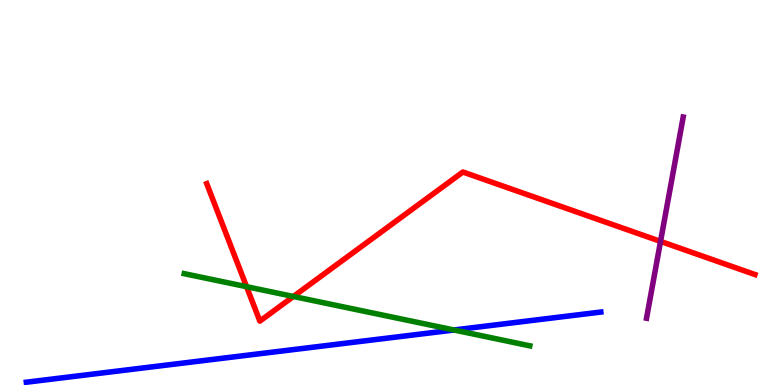[{'lines': ['blue', 'red'], 'intersections': []}, {'lines': ['green', 'red'], 'intersections': [{'x': 3.18, 'y': 2.55}, {'x': 3.79, 'y': 2.3}]}, {'lines': ['purple', 'red'], 'intersections': [{'x': 8.52, 'y': 3.73}]}, {'lines': ['blue', 'green'], 'intersections': [{'x': 5.86, 'y': 1.43}]}, {'lines': ['blue', 'purple'], 'intersections': []}, {'lines': ['green', 'purple'], 'intersections': []}]